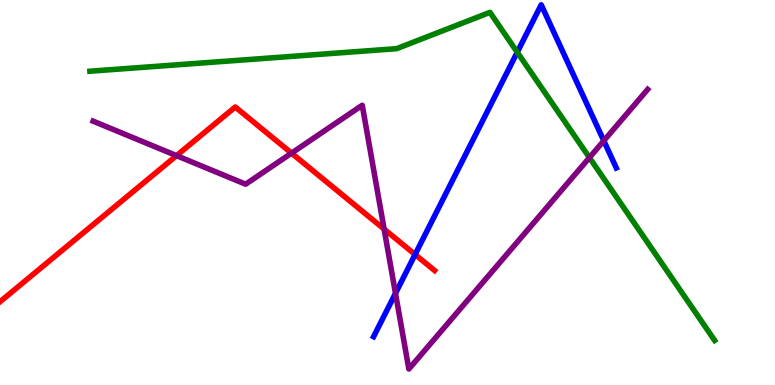[{'lines': ['blue', 'red'], 'intersections': [{'x': 5.36, 'y': 3.39}]}, {'lines': ['green', 'red'], 'intersections': []}, {'lines': ['purple', 'red'], 'intersections': [{'x': 2.28, 'y': 5.96}, {'x': 3.76, 'y': 6.02}, {'x': 4.96, 'y': 4.05}]}, {'lines': ['blue', 'green'], 'intersections': [{'x': 6.67, 'y': 8.64}]}, {'lines': ['blue', 'purple'], 'intersections': [{'x': 5.1, 'y': 2.38}, {'x': 7.79, 'y': 6.34}]}, {'lines': ['green', 'purple'], 'intersections': [{'x': 7.61, 'y': 5.91}]}]